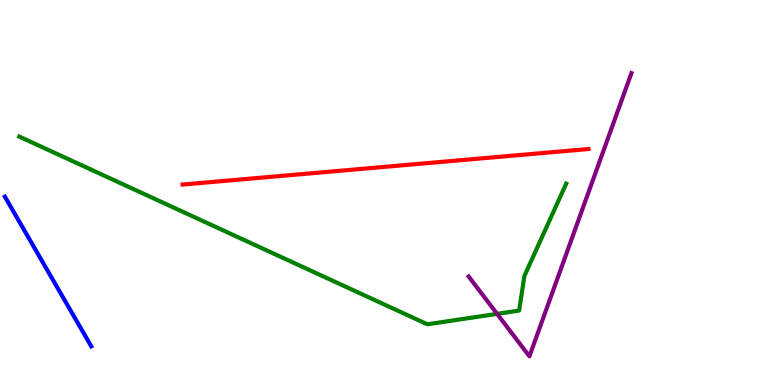[{'lines': ['blue', 'red'], 'intersections': []}, {'lines': ['green', 'red'], 'intersections': []}, {'lines': ['purple', 'red'], 'intersections': []}, {'lines': ['blue', 'green'], 'intersections': []}, {'lines': ['blue', 'purple'], 'intersections': []}, {'lines': ['green', 'purple'], 'intersections': [{'x': 6.41, 'y': 1.85}]}]